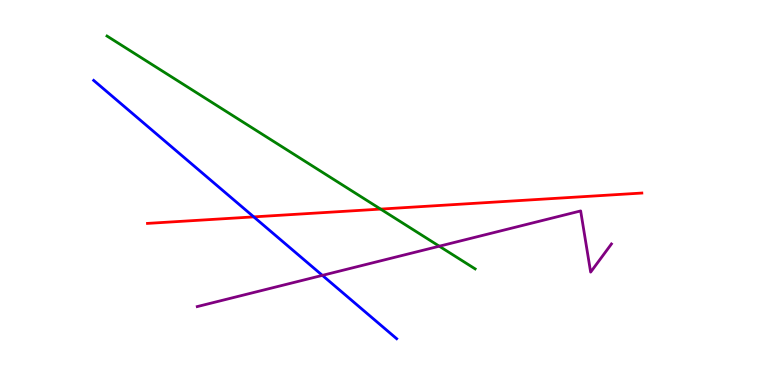[{'lines': ['blue', 'red'], 'intersections': [{'x': 3.27, 'y': 4.37}]}, {'lines': ['green', 'red'], 'intersections': [{'x': 4.91, 'y': 4.57}]}, {'lines': ['purple', 'red'], 'intersections': []}, {'lines': ['blue', 'green'], 'intersections': []}, {'lines': ['blue', 'purple'], 'intersections': [{'x': 4.16, 'y': 2.85}]}, {'lines': ['green', 'purple'], 'intersections': [{'x': 5.67, 'y': 3.61}]}]